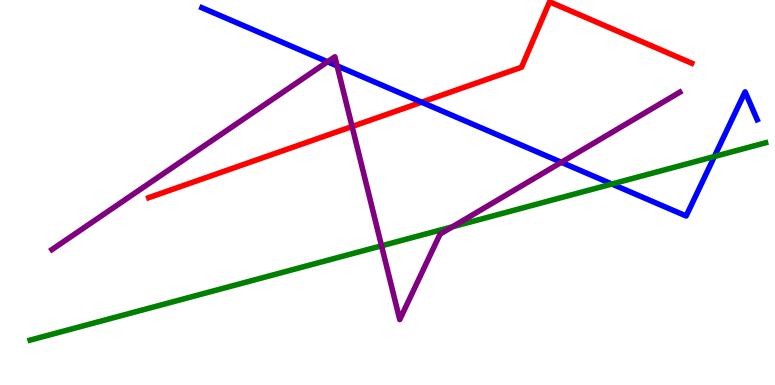[{'lines': ['blue', 'red'], 'intersections': [{'x': 5.44, 'y': 7.35}]}, {'lines': ['green', 'red'], 'intersections': []}, {'lines': ['purple', 'red'], 'intersections': [{'x': 4.54, 'y': 6.71}]}, {'lines': ['blue', 'green'], 'intersections': [{'x': 7.9, 'y': 5.22}, {'x': 9.22, 'y': 5.93}]}, {'lines': ['blue', 'purple'], 'intersections': [{'x': 4.23, 'y': 8.4}, {'x': 4.35, 'y': 8.29}, {'x': 7.24, 'y': 5.78}]}, {'lines': ['green', 'purple'], 'intersections': [{'x': 4.92, 'y': 3.62}, {'x': 5.84, 'y': 4.11}]}]